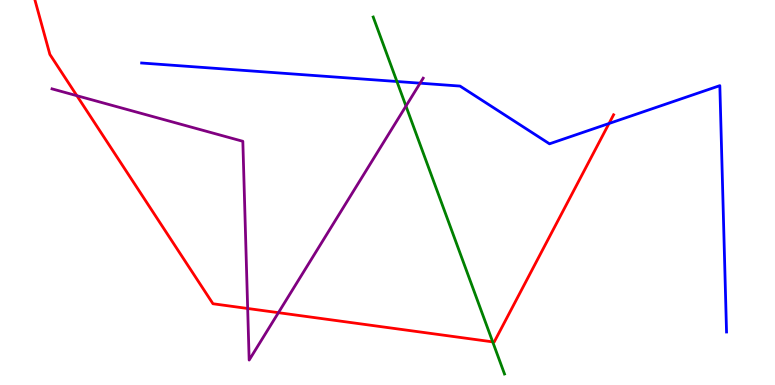[{'lines': ['blue', 'red'], 'intersections': [{'x': 7.86, 'y': 6.79}]}, {'lines': ['green', 'red'], 'intersections': [{'x': 6.36, 'y': 1.12}]}, {'lines': ['purple', 'red'], 'intersections': [{'x': 0.992, 'y': 7.51}, {'x': 3.2, 'y': 1.99}, {'x': 3.59, 'y': 1.88}]}, {'lines': ['blue', 'green'], 'intersections': [{'x': 5.12, 'y': 7.88}]}, {'lines': ['blue', 'purple'], 'intersections': [{'x': 5.42, 'y': 7.84}]}, {'lines': ['green', 'purple'], 'intersections': [{'x': 5.24, 'y': 7.24}]}]